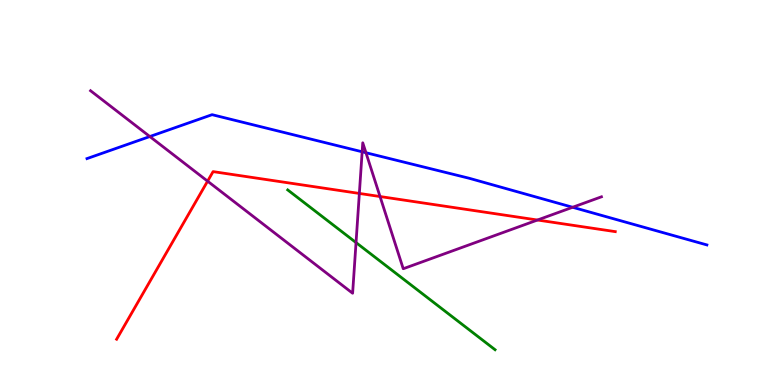[{'lines': ['blue', 'red'], 'intersections': []}, {'lines': ['green', 'red'], 'intersections': []}, {'lines': ['purple', 'red'], 'intersections': [{'x': 2.68, 'y': 5.29}, {'x': 4.64, 'y': 4.98}, {'x': 4.9, 'y': 4.9}, {'x': 6.94, 'y': 4.29}]}, {'lines': ['blue', 'green'], 'intersections': []}, {'lines': ['blue', 'purple'], 'intersections': [{'x': 1.93, 'y': 6.45}, {'x': 4.67, 'y': 6.06}, {'x': 4.72, 'y': 6.03}, {'x': 7.39, 'y': 4.62}]}, {'lines': ['green', 'purple'], 'intersections': [{'x': 4.59, 'y': 3.7}]}]